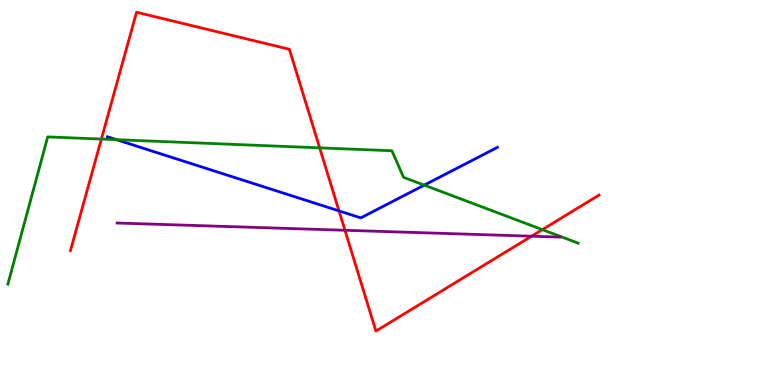[{'lines': ['blue', 'red'], 'intersections': [{'x': 4.37, 'y': 4.52}]}, {'lines': ['green', 'red'], 'intersections': [{'x': 1.31, 'y': 6.39}, {'x': 4.12, 'y': 6.16}, {'x': 7.0, 'y': 4.04}]}, {'lines': ['purple', 'red'], 'intersections': [{'x': 4.45, 'y': 4.02}, {'x': 6.86, 'y': 3.86}]}, {'lines': ['blue', 'green'], 'intersections': [{'x': 1.5, 'y': 6.37}, {'x': 5.47, 'y': 5.19}]}, {'lines': ['blue', 'purple'], 'intersections': []}, {'lines': ['green', 'purple'], 'intersections': []}]